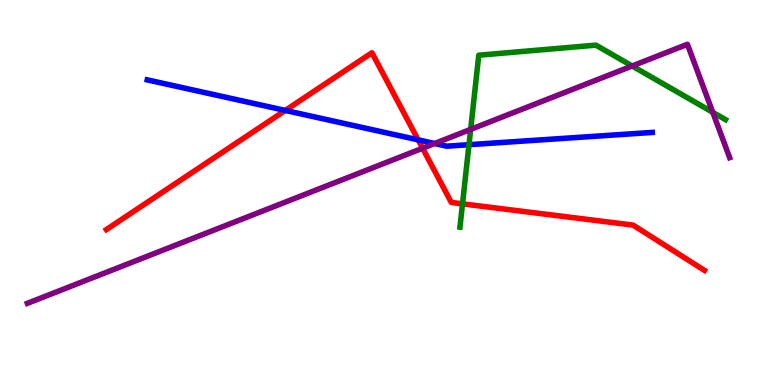[{'lines': ['blue', 'red'], 'intersections': [{'x': 3.68, 'y': 7.13}, {'x': 5.4, 'y': 6.37}]}, {'lines': ['green', 'red'], 'intersections': [{'x': 5.97, 'y': 4.71}]}, {'lines': ['purple', 'red'], 'intersections': [{'x': 5.45, 'y': 6.15}]}, {'lines': ['blue', 'green'], 'intersections': [{'x': 6.05, 'y': 6.24}]}, {'lines': ['blue', 'purple'], 'intersections': [{'x': 5.61, 'y': 6.27}]}, {'lines': ['green', 'purple'], 'intersections': [{'x': 6.07, 'y': 6.64}, {'x': 8.16, 'y': 8.29}, {'x': 9.2, 'y': 7.08}]}]